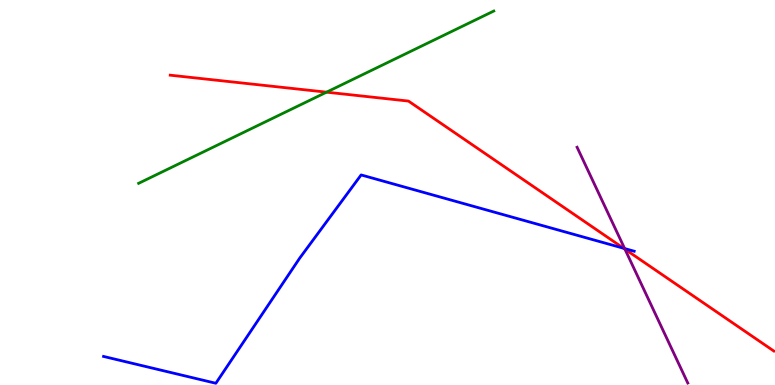[{'lines': ['blue', 'red'], 'intersections': [{'x': 8.05, 'y': 3.55}]}, {'lines': ['green', 'red'], 'intersections': [{'x': 4.21, 'y': 7.61}]}, {'lines': ['purple', 'red'], 'intersections': [{'x': 8.06, 'y': 3.53}]}, {'lines': ['blue', 'green'], 'intersections': []}, {'lines': ['blue', 'purple'], 'intersections': [{'x': 8.06, 'y': 3.54}]}, {'lines': ['green', 'purple'], 'intersections': []}]